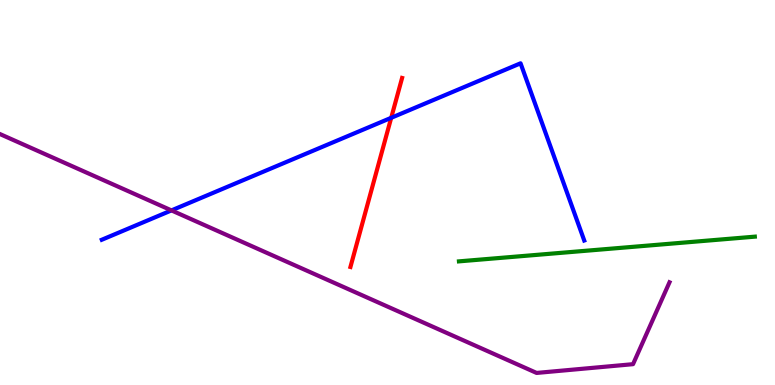[{'lines': ['blue', 'red'], 'intersections': [{'x': 5.05, 'y': 6.94}]}, {'lines': ['green', 'red'], 'intersections': []}, {'lines': ['purple', 'red'], 'intersections': []}, {'lines': ['blue', 'green'], 'intersections': []}, {'lines': ['blue', 'purple'], 'intersections': [{'x': 2.21, 'y': 4.54}]}, {'lines': ['green', 'purple'], 'intersections': []}]